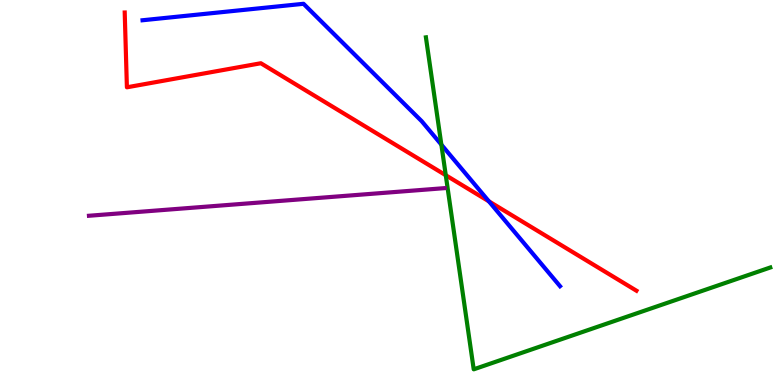[{'lines': ['blue', 'red'], 'intersections': [{'x': 6.31, 'y': 4.77}]}, {'lines': ['green', 'red'], 'intersections': [{'x': 5.75, 'y': 5.45}]}, {'lines': ['purple', 'red'], 'intersections': []}, {'lines': ['blue', 'green'], 'intersections': [{'x': 5.7, 'y': 6.24}]}, {'lines': ['blue', 'purple'], 'intersections': []}, {'lines': ['green', 'purple'], 'intersections': []}]